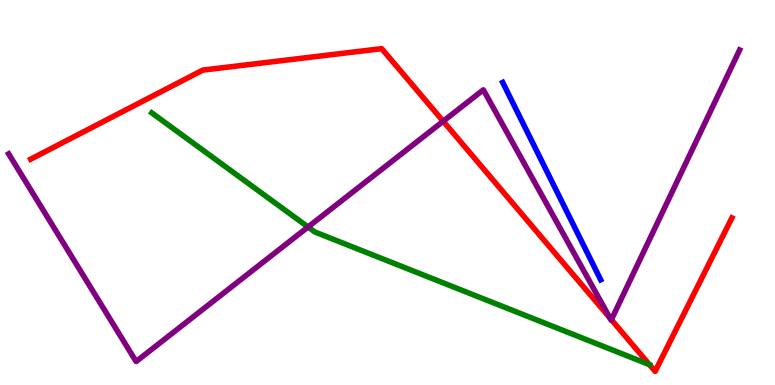[{'lines': ['blue', 'red'], 'intersections': []}, {'lines': ['green', 'red'], 'intersections': []}, {'lines': ['purple', 'red'], 'intersections': [{'x': 5.72, 'y': 6.85}, {'x': 7.87, 'y': 1.74}, {'x': 7.89, 'y': 1.7}]}, {'lines': ['blue', 'green'], 'intersections': []}, {'lines': ['blue', 'purple'], 'intersections': []}, {'lines': ['green', 'purple'], 'intersections': [{'x': 3.97, 'y': 4.1}]}]